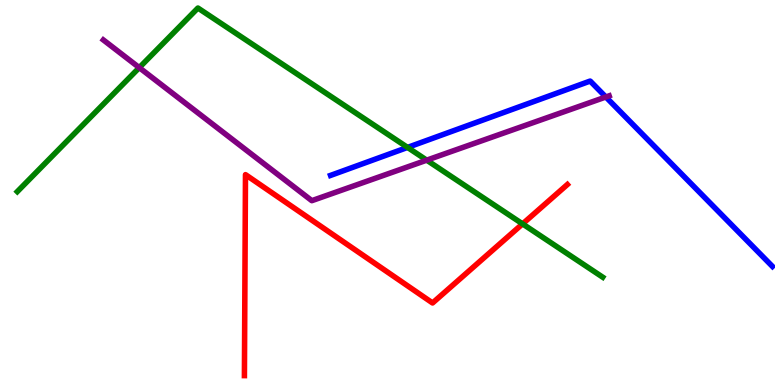[{'lines': ['blue', 'red'], 'intersections': []}, {'lines': ['green', 'red'], 'intersections': [{'x': 6.74, 'y': 4.18}]}, {'lines': ['purple', 'red'], 'intersections': []}, {'lines': ['blue', 'green'], 'intersections': [{'x': 5.26, 'y': 6.17}]}, {'lines': ['blue', 'purple'], 'intersections': [{'x': 7.82, 'y': 7.48}]}, {'lines': ['green', 'purple'], 'intersections': [{'x': 1.8, 'y': 8.24}, {'x': 5.51, 'y': 5.84}]}]